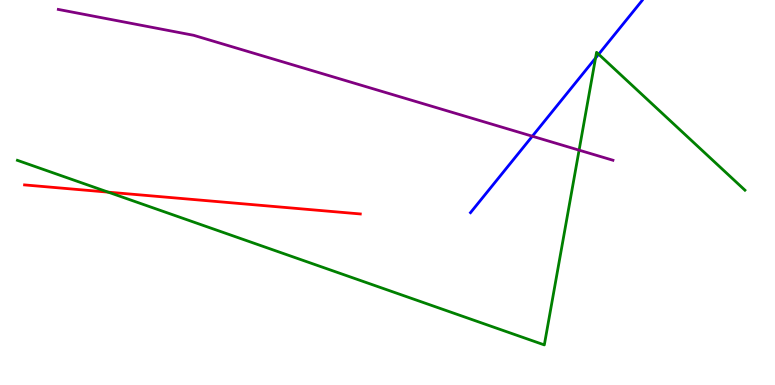[{'lines': ['blue', 'red'], 'intersections': []}, {'lines': ['green', 'red'], 'intersections': [{'x': 1.4, 'y': 5.01}]}, {'lines': ['purple', 'red'], 'intersections': []}, {'lines': ['blue', 'green'], 'intersections': [{'x': 7.68, 'y': 8.49}, {'x': 7.72, 'y': 8.59}]}, {'lines': ['blue', 'purple'], 'intersections': [{'x': 6.87, 'y': 6.46}]}, {'lines': ['green', 'purple'], 'intersections': [{'x': 7.47, 'y': 6.1}]}]